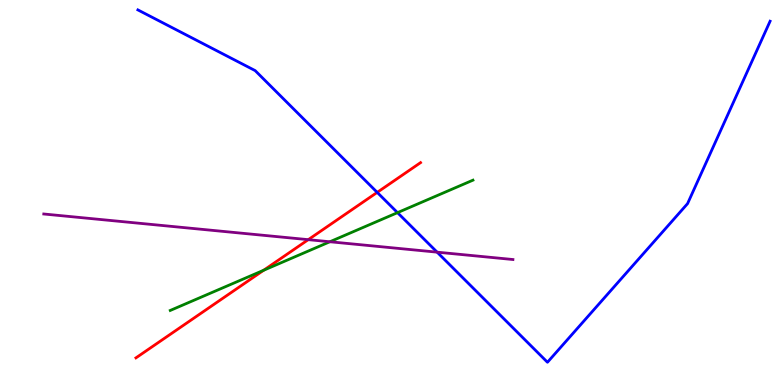[{'lines': ['blue', 'red'], 'intersections': [{'x': 4.87, 'y': 5.0}]}, {'lines': ['green', 'red'], 'intersections': [{'x': 3.4, 'y': 2.98}]}, {'lines': ['purple', 'red'], 'intersections': [{'x': 3.98, 'y': 3.78}]}, {'lines': ['blue', 'green'], 'intersections': [{'x': 5.13, 'y': 4.48}]}, {'lines': ['blue', 'purple'], 'intersections': [{'x': 5.64, 'y': 3.45}]}, {'lines': ['green', 'purple'], 'intersections': [{'x': 4.26, 'y': 3.72}]}]